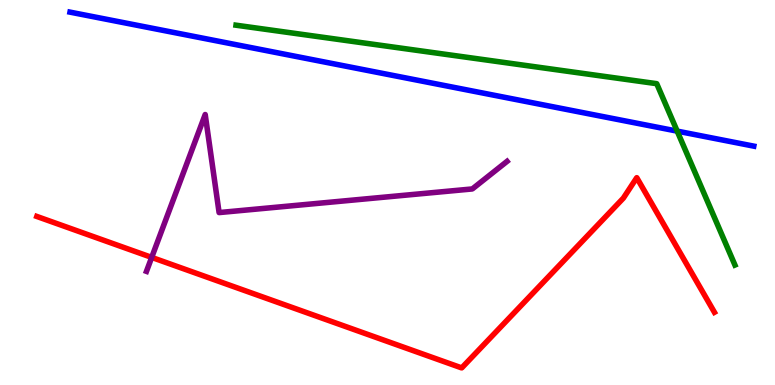[{'lines': ['blue', 'red'], 'intersections': []}, {'lines': ['green', 'red'], 'intersections': []}, {'lines': ['purple', 'red'], 'intersections': [{'x': 1.96, 'y': 3.31}]}, {'lines': ['blue', 'green'], 'intersections': [{'x': 8.74, 'y': 6.59}]}, {'lines': ['blue', 'purple'], 'intersections': []}, {'lines': ['green', 'purple'], 'intersections': []}]